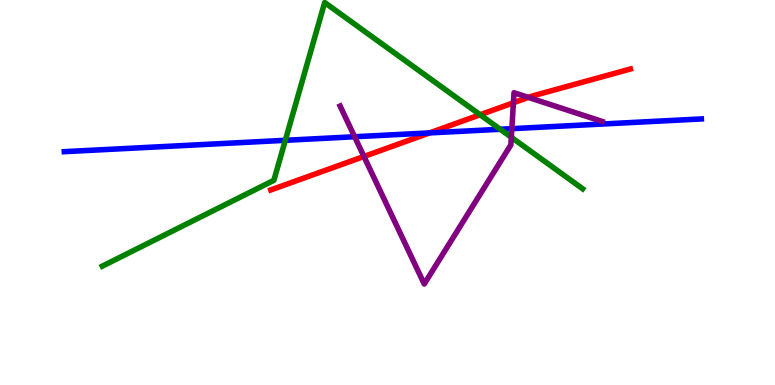[{'lines': ['blue', 'red'], 'intersections': [{'x': 5.54, 'y': 6.55}]}, {'lines': ['green', 'red'], 'intersections': [{'x': 6.19, 'y': 7.02}]}, {'lines': ['purple', 'red'], 'intersections': [{'x': 4.7, 'y': 5.94}, {'x': 6.62, 'y': 7.33}, {'x': 6.82, 'y': 7.47}]}, {'lines': ['blue', 'green'], 'intersections': [{'x': 3.68, 'y': 6.36}, {'x': 6.45, 'y': 6.64}]}, {'lines': ['blue', 'purple'], 'intersections': [{'x': 4.58, 'y': 6.45}, {'x': 6.6, 'y': 6.66}]}, {'lines': ['green', 'purple'], 'intersections': [{'x': 6.6, 'y': 6.43}]}]